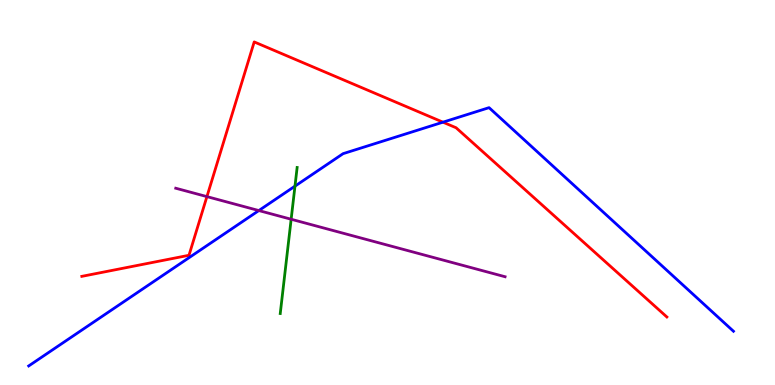[{'lines': ['blue', 'red'], 'intersections': [{'x': 5.72, 'y': 6.83}]}, {'lines': ['green', 'red'], 'intersections': []}, {'lines': ['purple', 'red'], 'intersections': [{'x': 2.67, 'y': 4.89}]}, {'lines': ['blue', 'green'], 'intersections': [{'x': 3.81, 'y': 5.16}]}, {'lines': ['blue', 'purple'], 'intersections': [{'x': 3.34, 'y': 4.53}]}, {'lines': ['green', 'purple'], 'intersections': [{'x': 3.76, 'y': 4.31}]}]